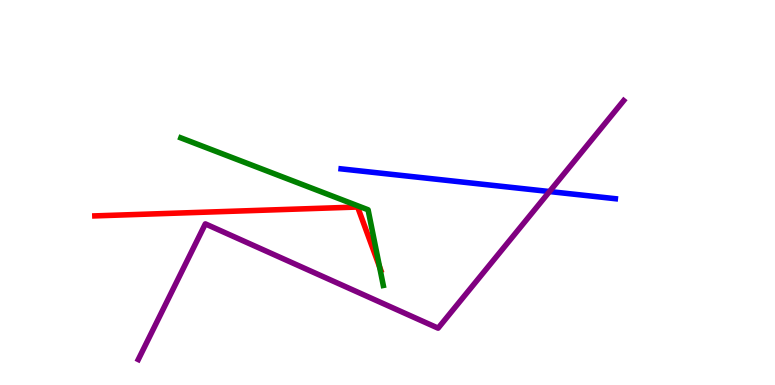[{'lines': ['blue', 'red'], 'intersections': []}, {'lines': ['green', 'red'], 'intersections': [{'x': 4.9, 'y': 3.07}]}, {'lines': ['purple', 'red'], 'intersections': []}, {'lines': ['blue', 'green'], 'intersections': []}, {'lines': ['blue', 'purple'], 'intersections': [{'x': 7.09, 'y': 5.02}]}, {'lines': ['green', 'purple'], 'intersections': []}]